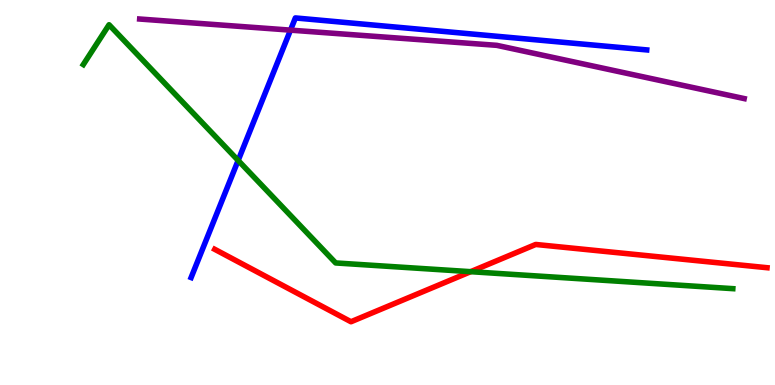[{'lines': ['blue', 'red'], 'intersections': []}, {'lines': ['green', 'red'], 'intersections': [{'x': 6.07, 'y': 2.94}]}, {'lines': ['purple', 'red'], 'intersections': []}, {'lines': ['blue', 'green'], 'intersections': [{'x': 3.07, 'y': 5.83}]}, {'lines': ['blue', 'purple'], 'intersections': [{'x': 3.75, 'y': 9.22}]}, {'lines': ['green', 'purple'], 'intersections': []}]